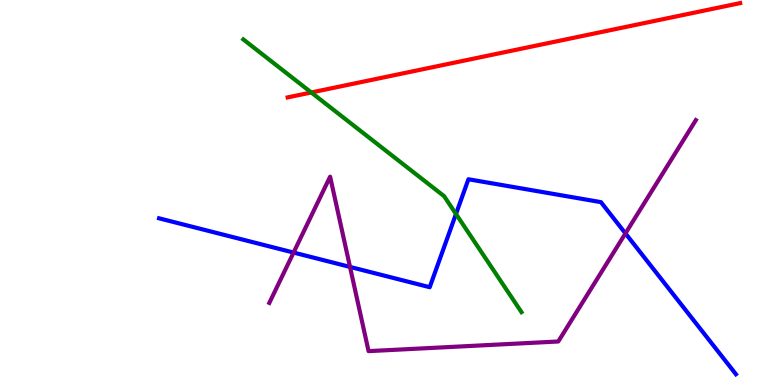[{'lines': ['blue', 'red'], 'intersections': []}, {'lines': ['green', 'red'], 'intersections': [{'x': 4.02, 'y': 7.6}]}, {'lines': ['purple', 'red'], 'intersections': []}, {'lines': ['blue', 'green'], 'intersections': [{'x': 5.88, 'y': 4.44}]}, {'lines': ['blue', 'purple'], 'intersections': [{'x': 3.79, 'y': 3.44}, {'x': 4.52, 'y': 3.07}, {'x': 8.07, 'y': 3.94}]}, {'lines': ['green', 'purple'], 'intersections': []}]